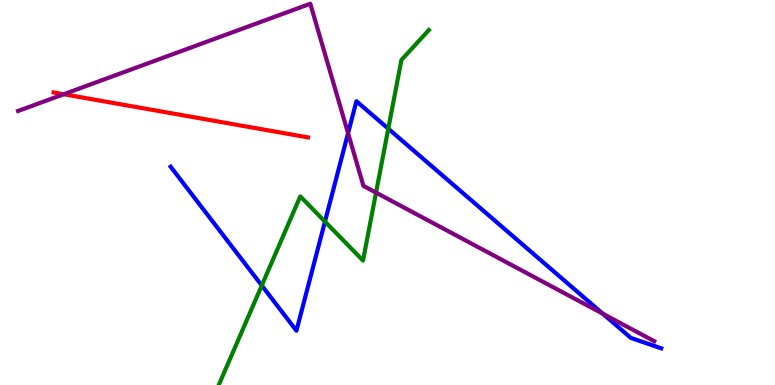[{'lines': ['blue', 'red'], 'intersections': []}, {'lines': ['green', 'red'], 'intersections': []}, {'lines': ['purple', 'red'], 'intersections': [{'x': 0.823, 'y': 7.55}]}, {'lines': ['blue', 'green'], 'intersections': [{'x': 3.38, 'y': 2.58}, {'x': 4.19, 'y': 4.24}, {'x': 5.01, 'y': 6.66}]}, {'lines': ['blue', 'purple'], 'intersections': [{'x': 4.49, 'y': 6.54}, {'x': 7.78, 'y': 1.85}]}, {'lines': ['green', 'purple'], 'intersections': [{'x': 4.85, 'y': 5.0}]}]